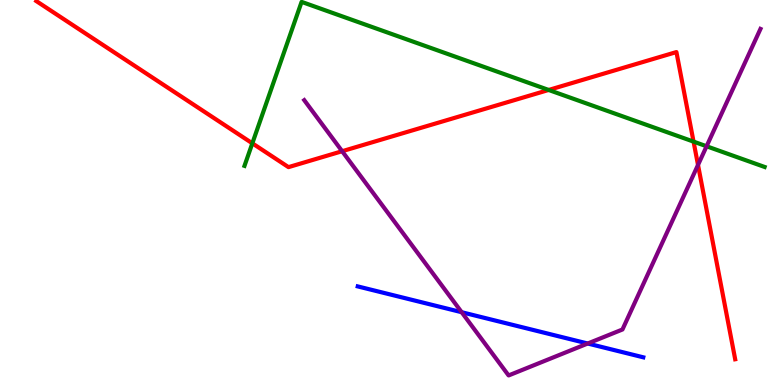[{'lines': ['blue', 'red'], 'intersections': []}, {'lines': ['green', 'red'], 'intersections': [{'x': 3.26, 'y': 6.28}, {'x': 7.08, 'y': 7.66}, {'x': 8.95, 'y': 6.32}]}, {'lines': ['purple', 'red'], 'intersections': [{'x': 4.41, 'y': 6.07}, {'x': 9.01, 'y': 5.72}]}, {'lines': ['blue', 'green'], 'intersections': []}, {'lines': ['blue', 'purple'], 'intersections': [{'x': 5.96, 'y': 1.89}, {'x': 7.58, 'y': 1.08}]}, {'lines': ['green', 'purple'], 'intersections': [{'x': 9.12, 'y': 6.2}]}]